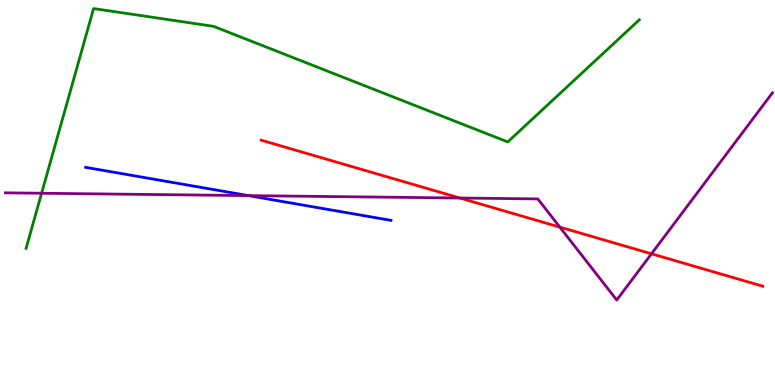[{'lines': ['blue', 'red'], 'intersections': []}, {'lines': ['green', 'red'], 'intersections': []}, {'lines': ['purple', 'red'], 'intersections': [{'x': 5.93, 'y': 4.86}, {'x': 7.22, 'y': 4.1}, {'x': 8.41, 'y': 3.41}]}, {'lines': ['blue', 'green'], 'intersections': []}, {'lines': ['blue', 'purple'], 'intersections': [{'x': 3.21, 'y': 4.92}]}, {'lines': ['green', 'purple'], 'intersections': [{'x': 0.537, 'y': 4.98}]}]